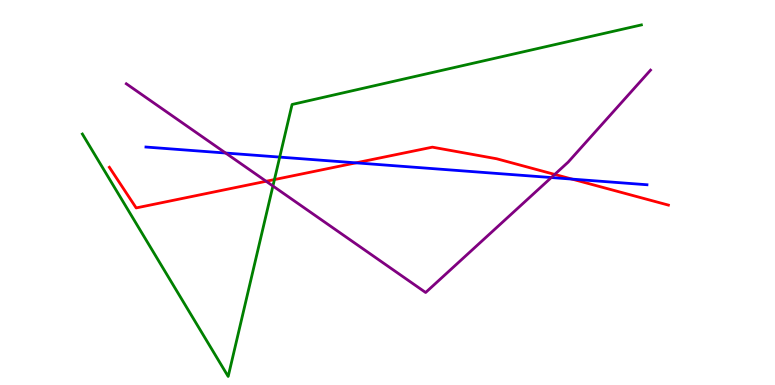[{'lines': ['blue', 'red'], 'intersections': [{'x': 4.59, 'y': 5.77}, {'x': 7.38, 'y': 5.35}]}, {'lines': ['green', 'red'], 'intersections': [{'x': 3.54, 'y': 5.34}]}, {'lines': ['purple', 'red'], 'intersections': [{'x': 3.43, 'y': 5.29}, {'x': 7.16, 'y': 5.47}]}, {'lines': ['blue', 'green'], 'intersections': [{'x': 3.61, 'y': 5.92}]}, {'lines': ['blue', 'purple'], 'intersections': [{'x': 2.91, 'y': 6.03}, {'x': 7.11, 'y': 5.39}]}, {'lines': ['green', 'purple'], 'intersections': [{'x': 3.52, 'y': 5.17}]}]